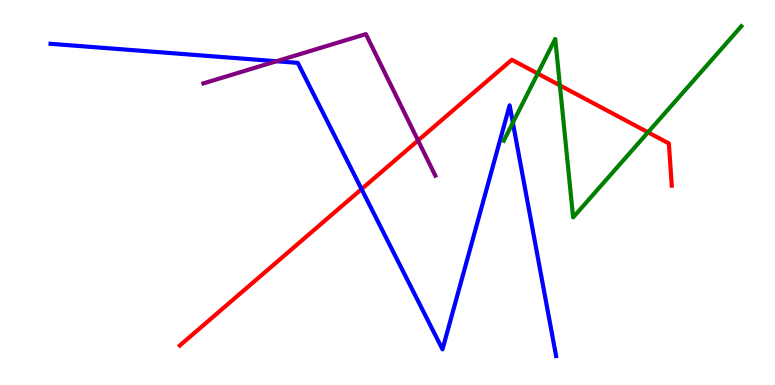[{'lines': ['blue', 'red'], 'intersections': [{'x': 4.67, 'y': 5.09}]}, {'lines': ['green', 'red'], 'intersections': [{'x': 6.94, 'y': 8.09}, {'x': 7.22, 'y': 7.78}, {'x': 8.36, 'y': 6.56}]}, {'lines': ['purple', 'red'], 'intersections': [{'x': 5.39, 'y': 6.35}]}, {'lines': ['blue', 'green'], 'intersections': [{'x': 6.62, 'y': 6.81}]}, {'lines': ['blue', 'purple'], 'intersections': [{'x': 3.57, 'y': 8.41}]}, {'lines': ['green', 'purple'], 'intersections': []}]